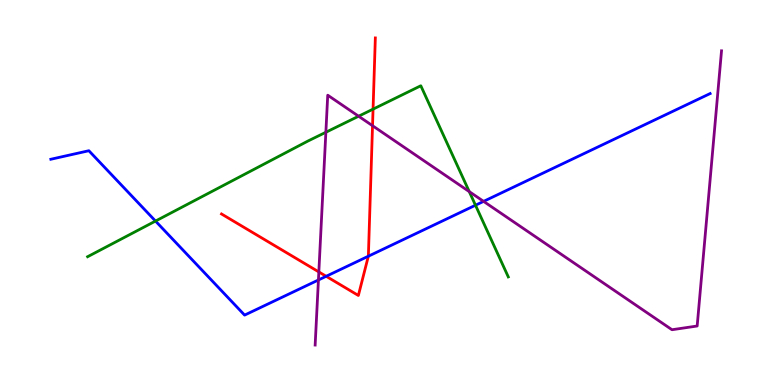[{'lines': ['blue', 'red'], 'intersections': [{'x': 4.21, 'y': 2.82}, {'x': 4.75, 'y': 3.35}]}, {'lines': ['green', 'red'], 'intersections': [{'x': 4.81, 'y': 7.17}]}, {'lines': ['purple', 'red'], 'intersections': [{'x': 4.11, 'y': 2.94}, {'x': 4.81, 'y': 6.73}]}, {'lines': ['blue', 'green'], 'intersections': [{'x': 2.01, 'y': 4.26}, {'x': 6.14, 'y': 4.67}]}, {'lines': ['blue', 'purple'], 'intersections': [{'x': 4.11, 'y': 2.73}, {'x': 6.24, 'y': 4.77}]}, {'lines': ['green', 'purple'], 'intersections': [{'x': 4.2, 'y': 6.56}, {'x': 4.63, 'y': 6.98}, {'x': 6.05, 'y': 5.02}]}]